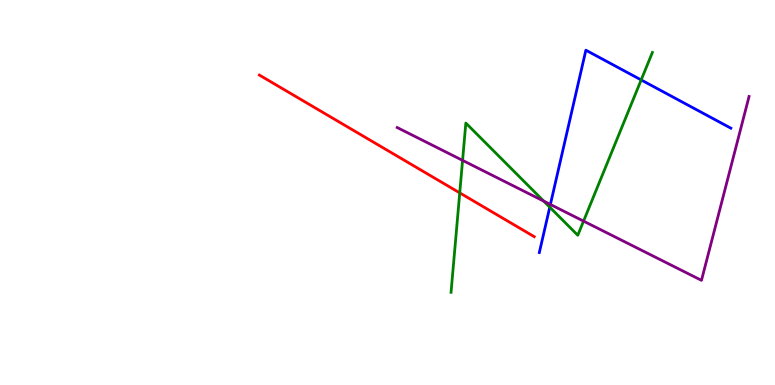[{'lines': ['blue', 'red'], 'intersections': []}, {'lines': ['green', 'red'], 'intersections': [{'x': 5.93, 'y': 4.99}]}, {'lines': ['purple', 'red'], 'intersections': []}, {'lines': ['blue', 'green'], 'intersections': [{'x': 7.09, 'y': 4.62}, {'x': 8.27, 'y': 7.92}]}, {'lines': ['blue', 'purple'], 'intersections': [{'x': 7.1, 'y': 4.69}]}, {'lines': ['green', 'purple'], 'intersections': [{'x': 5.97, 'y': 5.83}, {'x': 7.02, 'y': 4.78}, {'x': 7.53, 'y': 4.26}]}]